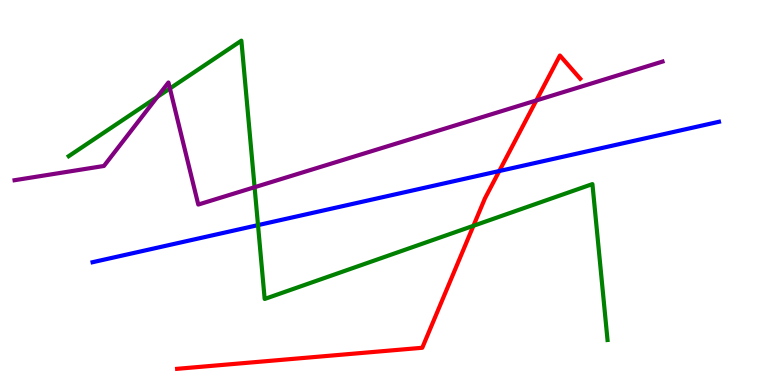[{'lines': ['blue', 'red'], 'intersections': [{'x': 6.44, 'y': 5.56}]}, {'lines': ['green', 'red'], 'intersections': [{'x': 6.11, 'y': 4.14}]}, {'lines': ['purple', 'red'], 'intersections': [{'x': 6.92, 'y': 7.39}]}, {'lines': ['blue', 'green'], 'intersections': [{'x': 3.33, 'y': 4.15}]}, {'lines': ['blue', 'purple'], 'intersections': []}, {'lines': ['green', 'purple'], 'intersections': [{'x': 2.03, 'y': 7.48}, {'x': 2.19, 'y': 7.7}, {'x': 3.29, 'y': 5.14}]}]